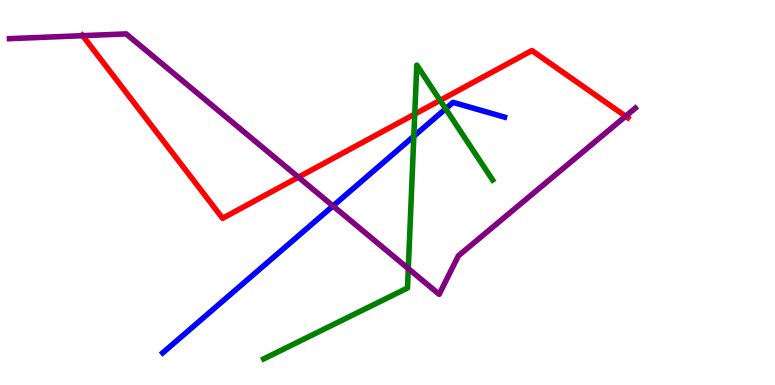[{'lines': ['blue', 'red'], 'intersections': []}, {'lines': ['green', 'red'], 'intersections': [{'x': 5.35, 'y': 7.04}, {'x': 5.68, 'y': 7.39}]}, {'lines': ['purple', 'red'], 'intersections': [{'x': 1.07, 'y': 9.07}, {'x': 3.85, 'y': 5.4}, {'x': 8.07, 'y': 6.98}]}, {'lines': ['blue', 'green'], 'intersections': [{'x': 5.34, 'y': 6.46}, {'x': 5.75, 'y': 7.17}]}, {'lines': ['blue', 'purple'], 'intersections': [{'x': 4.3, 'y': 4.65}]}, {'lines': ['green', 'purple'], 'intersections': [{'x': 5.27, 'y': 3.02}]}]